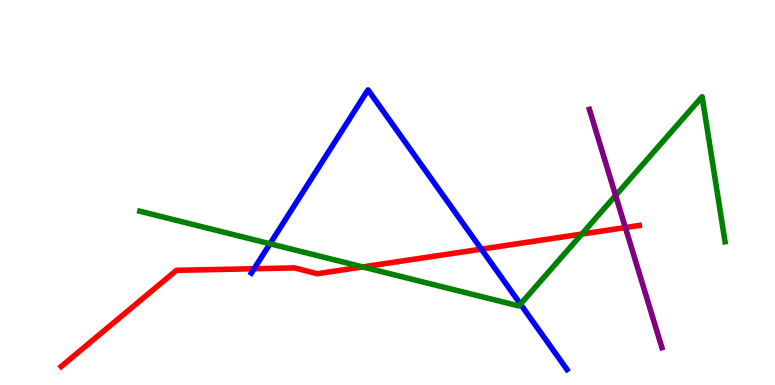[{'lines': ['blue', 'red'], 'intersections': [{'x': 3.28, 'y': 3.02}, {'x': 6.21, 'y': 3.53}]}, {'lines': ['green', 'red'], 'intersections': [{'x': 4.68, 'y': 3.07}, {'x': 7.51, 'y': 3.92}]}, {'lines': ['purple', 'red'], 'intersections': [{'x': 8.07, 'y': 4.09}]}, {'lines': ['blue', 'green'], 'intersections': [{'x': 3.48, 'y': 3.67}, {'x': 6.72, 'y': 2.1}]}, {'lines': ['blue', 'purple'], 'intersections': []}, {'lines': ['green', 'purple'], 'intersections': [{'x': 7.94, 'y': 4.92}]}]